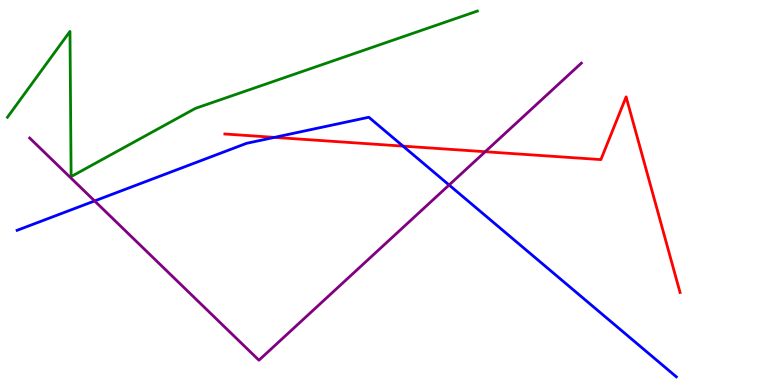[{'lines': ['blue', 'red'], 'intersections': [{'x': 3.54, 'y': 6.43}, {'x': 5.2, 'y': 6.2}]}, {'lines': ['green', 'red'], 'intersections': []}, {'lines': ['purple', 'red'], 'intersections': [{'x': 6.26, 'y': 6.06}]}, {'lines': ['blue', 'green'], 'intersections': []}, {'lines': ['blue', 'purple'], 'intersections': [{'x': 1.22, 'y': 4.78}, {'x': 5.79, 'y': 5.19}]}, {'lines': ['green', 'purple'], 'intersections': []}]